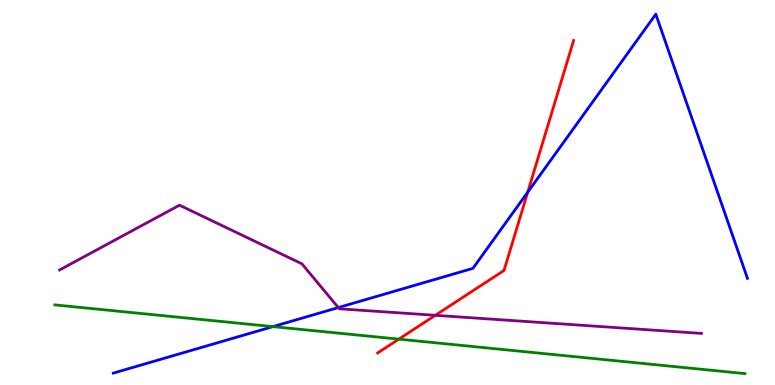[{'lines': ['blue', 'red'], 'intersections': [{'x': 6.81, 'y': 5.01}]}, {'lines': ['green', 'red'], 'intersections': [{'x': 5.15, 'y': 1.19}]}, {'lines': ['purple', 'red'], 'intersections': [{'x': 5.62, 'y': 1.81}]}, {'lines': ['blue', 'green'], 'intersections': [{'x': 3.52, 'y': 1.52}]}, {'lines': ['blue', 'purple'], 'intersections': [{'x': 4.37, 'y': 2.01}]}, {'lines': ['green', 'purple'], 'intersections': []}]